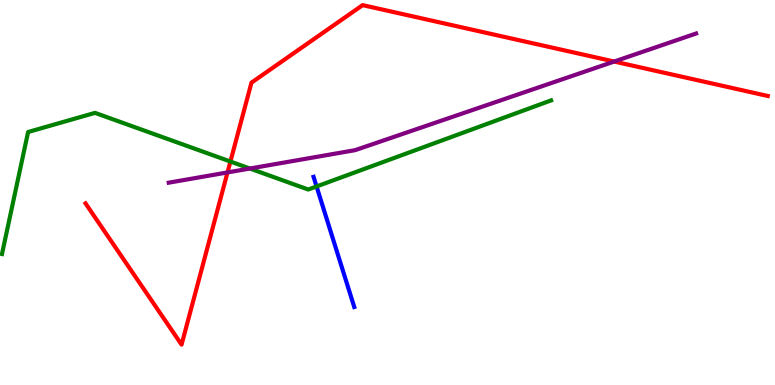[{'lines': ['blue', 'red'], 'intersections': []}, {'lines': ['green', 'red'], 'intersections': [{'x': 2.97, 'y': 5.8}]}, {'lines': ['purple', 'red'], 'intersections': [{'x': 2.94, 'y': 5.52}, {'x': 7.93, 'y': 8.4}]}, {'lines': ['blue', 'green'], 'intersections': [{'x': 4.08, 'y': 5.16}]}, {'lines': ['blue', 'purple'], 'intersections': []}, {'lines': ['green', 'purple'], 'intersections': [{'x': 3.22, 'y': 5.62}]}]